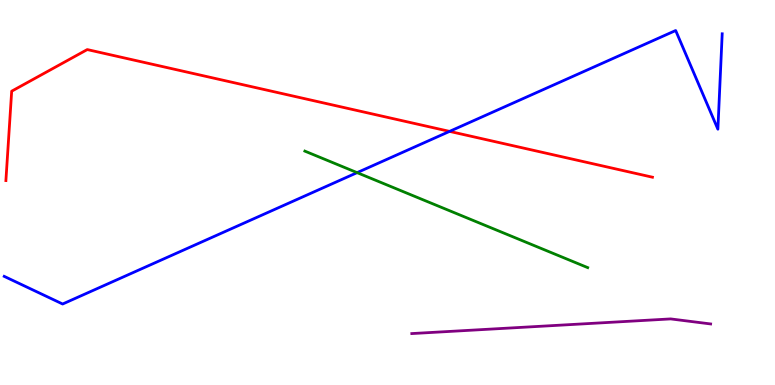[{'lines': ['blue', 'red'], 'intersections': [{'x': 5.8, 'y': 6.59}]}, {'lines': ['green', 'red'], 'intersections': []}, {'lines': ['purple', 'red'], 'intersections': []}, {'lines': ['blue', 'green'], 'intersections': [{'x': 4.61, 'y': 5.52}]}, {'lines': ['blue', 'purple'], 'intersections': []}, {'lines': ['green', 'purple'], 'intersections': []}]